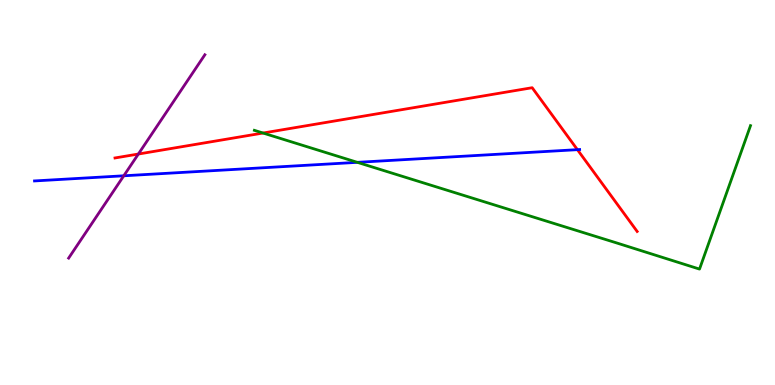[{'lines': ['blue', 'red'], 'intersections': [{'x': 7.45, 'y': 6.11}]}, {'lines': ['green', 'red'], 'intersections': [{'x': 3.39, 'y': 6.54}]}, {'lines': ['purple', 'red'], 'intersections': [{'x': 1.79, 'y': 6.0}]}, {'lines': ['blue', 'green'], 'intersections': [{'x': 4.61, 'y': 5.78}]}, {'lines': ['blue', 'purple'], 'intersections': [{'x': 1.6, 'y': 5.43}]}, {'lines': ['green', 'purple'], 'intersections': []}]